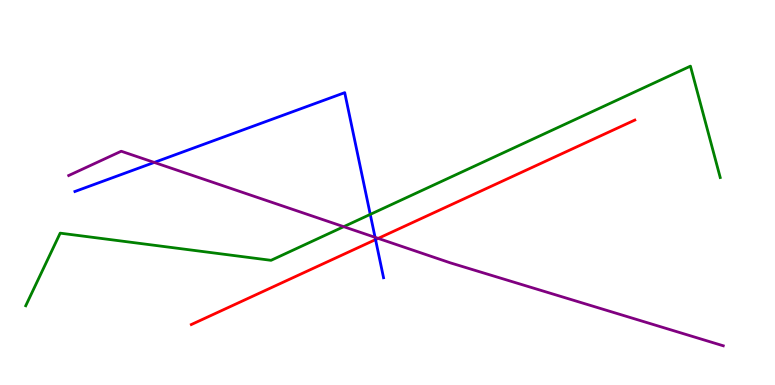[{'lines': ['blue', 'red'], 'intersections': [{'x': 4.85, 'y': 3.78}]}, {'lines': ['green', 'red'], 'intersections': []}, {'lines': ['purple', 'red'], 'intersections': [{'x': 4.88, 'y': 3.81}]}, {'lines': ['blue', 'green'], 'intersections': [{'x': 4.78, 'y': 4.43}]}, {'lines': ['blue', 'purple'], 'intersections': [{'x': 1.99, 'y': 5.78}, {'x': 4.84, 'y': 3.84}]}, {'lines': ['green', 'purple'], 'intersections': [{'x': 4.43, 'y': 4.11}]}]